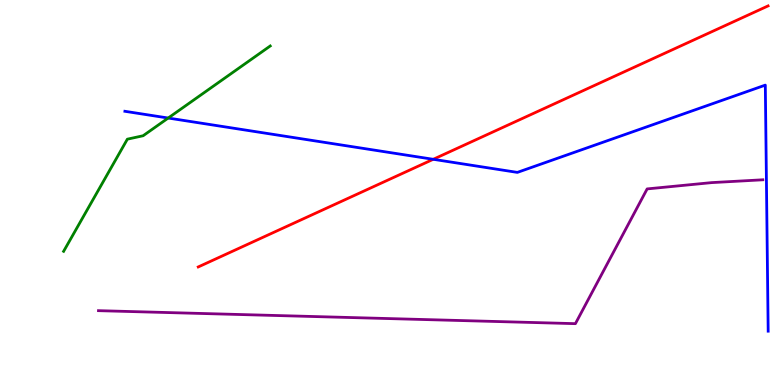[{'lines': ['blue', 'red'], 'intersections': [{'x': 5.59, 'y': 5.86}]}, {'lines': ['green', 'red'], 'intersections': []}, {'lines': ['purple', 'red'], 'intersections': []}, {'lines': ['blue', 'green'], 'intersections': [{'x': 2.17, 'y': 6.93}]}, {'lines': ['blue', 'purple'], 'intersections': []}, {'lines': ['green', 'purple'], 'intersections': []}]